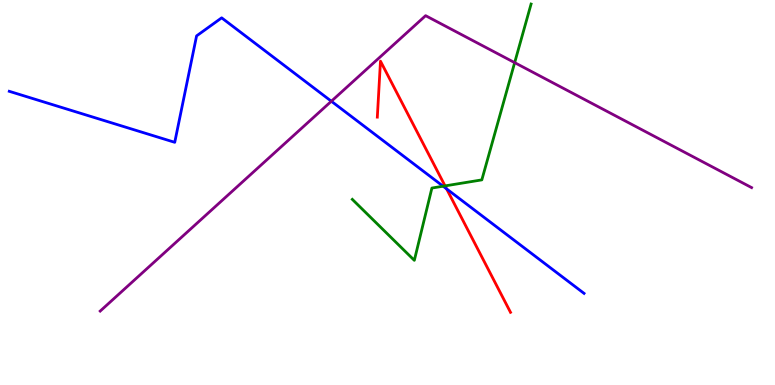[{'lines': ['blue', 'red'], 'intersections': [{'x': 5.76, 'y': 5.09}]}, {'lines': ['green', 'red'], 'intersections': [{'x': 5.74, 'y': 5.17}]}, {'lines': ['purple', 'red'], 'intersections': []}, {'lines': ['blue', 'green'], 'intersections': [{'x': 5.72, 'y': 5.16}]}, {'lines': ['blue', 'purple'], 'intersections': [{'x': 4.28, 'y': 7.37}]}, {'lines': ['green', 'purple'], 'intersections': [{'x': 6.64, 'y': 8.37}]}]